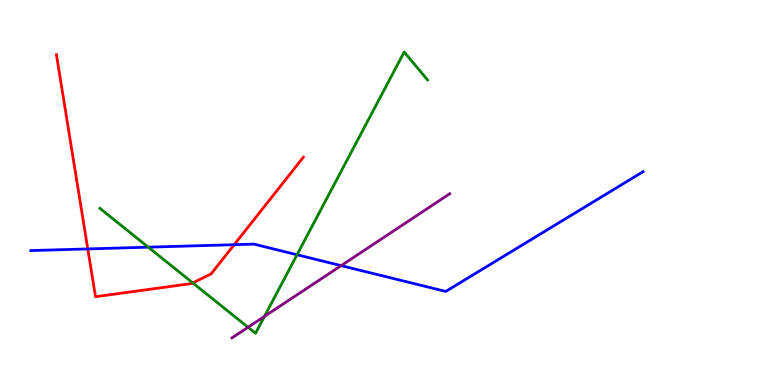[{'lines': ['blue', 'red'], 'intersections': [{'x': 1.13, 'y': 3.53}, {'x': 3.02, 'y': 3.64}]}, {'lines': ['green', 'red'], 'intersections': [{'x': 2.49, 'y': 2.65}]}, {'lines': ['purple', 'red'], 'intersections': []}, {'lines': ['blue', 'green'], 'intersections': [{'x': 1.91, 'y': 3.58}, {'x': 3.83, 'y': 3.38}]}, {'lines': ['blue', 'purple'], 'intersections': [{'x': 4.4, 'y': 3.1}]}, {'lines': ['green', 'purple'], 'intersections': [{'x': 3.2, 'y': 1.5}, {'x': 3.41, 'y': 1.78}]}]